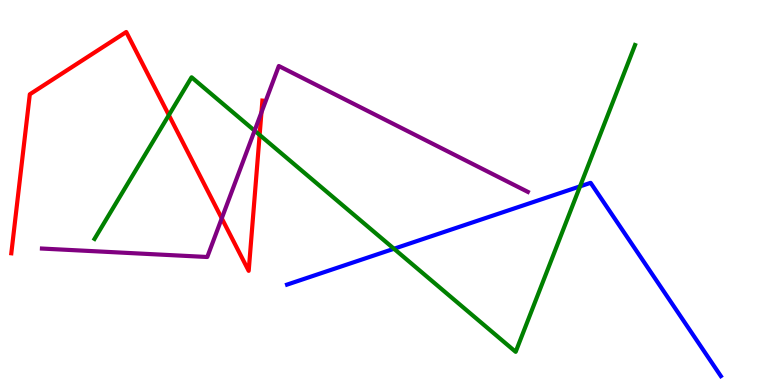[{'lines': ['blue', 'red'], 'intersections': []}, {'lines': ['green', 'red'], 'intersections': [{'x': 2.18, 'y': 7.01}, {'x': 3.35, 'y': 6.5}]}, {'lines': ['purple', 'red'], 'intersections': [{'x': 2.86, 'y': 4.33}, {'x': 3.37, 'y': 7.08}]}, {'lines': ['blue', 'green'], 'intersections': [{'x': 5.08, 'y': 3.54}, {'x': 7.48, 'y': 5.16}]}, {'lines': ['blue', 'purple'], 'intersections': []}, {'lines': ['green', 'purple'], 'intersections': [{'x': 3.29, 'y': 6.61}]}]